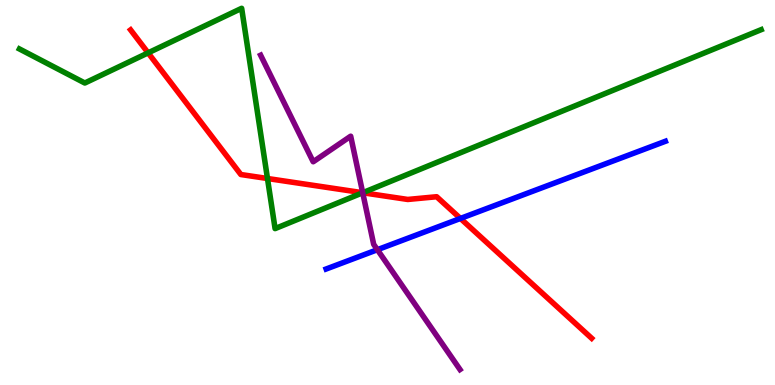[{'lines': ['blue', 'red'], 'intersections': [{'x': 5.94, 'y': 4.33}]}, {'lines': ['green', 'red'], 'intersections': [{'x': 1.91, 'y': 8.63}, {'x': 3.45, 'y': 5.36}, {'x': 4.68, 'y': 4.99}]}, {'lines': ['purple', 'red'], 'intersections': [{'x': 4.68, 'y': 4.99}]}, {'lines': ['blue', 'green'], 'intersections': []}, {'lines': ['blue', 'purple'], 'intersections': [{'x': 4.87, 'y': 3.51}]}, {'lines': ['green', 'purple'], 'intersections': [{'x': 4.68, 'y': 4.99}]}]